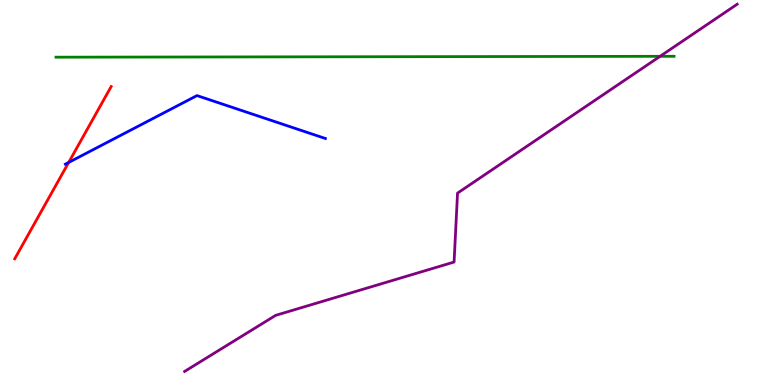[{'lines': ['blue', 'red'], 'intersections': [{'x': 0.886, 'y': 5.78}]}, {'lines': ['green', 'red'], 'intersections': []}, {'lines': ['purple', 'red'], 'intersections': []}, {'lines': ['blue', 'green'], 'intersections': []}, {'lines': ['blue', 'purple'], 'intersections': []}, {'lines': ['green', 'purple'], 'intersections': [{'x': 8.52, 'y': 8.54}]}]